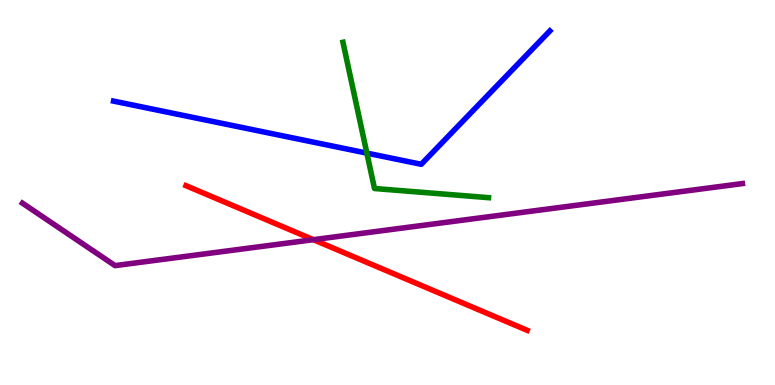[{'lines': ['blue', 'red'], 'intersections': []}, {'lines': ['green', 'red'], 'intersections': []}, {'lines': ['purple', 'red'], 'intersections': [{'x': 4.04, 'y': 3.77}]}, {'lines': ['blue', 'green'], 'intersections': [{'x': 4.73, 'y': 6.02}]}, {'lines': ['blue', 'purple'], 'intersections': []}, {'lines': ['green', 'purple'], 'intersections': []}]